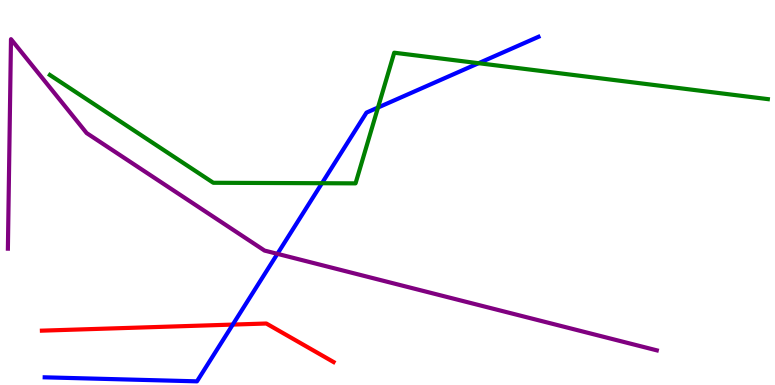[{'lines': ['blue', 'red'], 'intersections': [{'x': 3.0, 'y': 1.57}]}, {'lines': ['green', 'red'], 'intersections': []}, {'lines': ['purple', 'red'], 'intersections': []}, {'lines': ['blue', 'green'], 'intersections': [{'x': 4.15, 'y': 5.24}, {'x': 4.88, 'y': 7.21}, {'x': 6.18, 'y': 8.36}]}, {'lines': ['blue', 'purple'], 'intersections': [{'x': 3.58, 'y': 3.41}]}, {'lines': ['green', 'purple'], 'intersections': []}]